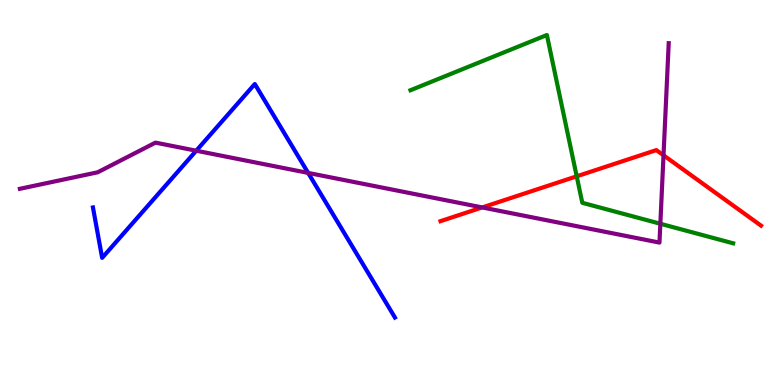[{'lines': ['blue', 'red'], 'intersections': []}, {'lines': ['green', 'red'], 'intersections': [{'x': 7.44, 'y': 5.42}]}, {'lines': ['purple', 'red'], 'intersections': [{'x': 6.22, 'y': 4.61}, {'x': 8.56, 'y': 5.97}]}, {'lines': ['blue', 'green'], 'intersections': []}, {'lines': ['blue', 'purple'], 'intersections': [{'x': 2.53, 'y': 6.09}, {'x': 3.98, 'y': 5.51}]}, {'lines': ['green', 'purple'], 'intersections': [{'x': 8.52, 'y': 4.19}]}]